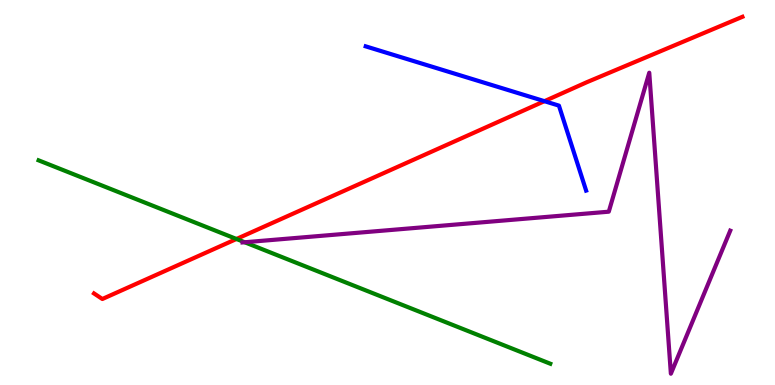[{'lines': ['blue', 'red'], 'intersections': [{'x': 7.02, 'y': 7.37}]}, {'lines': ['green', 'red'], 'intersections': [{'x': 3.05, 'y': 3.79}]}, {'lines': ['purple', 'red'], 'intersections': []}, {'lines': ['blue', 'green'], 'intersections': []}, {'lines': ['blue', 'purple'], 'intersections': []}, {'lines': ['green', 'purple'], 'intersections': [{'x': 3.16, 'y': 3.71}]}]